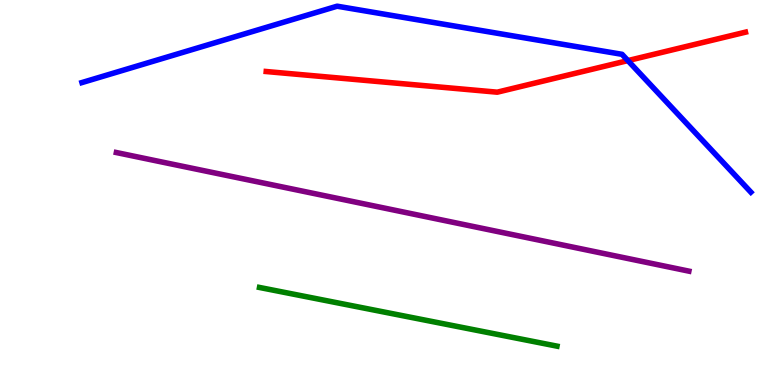[{'lines': ['blue', 'red'], 'intersections': [{'x': 8.1, 'y': 8.43}]}, {'lines': ['green', 'red'], 'intersections': []}, {'lines': ['purple', 'red'], 'intersections': []}, {'lines': ['blue', 'green'], 'intersections': []}, {'lines': ['blue', 'purple'], 'intersections': []}, {'lines': ['green', 'purple'], 'intersections': []}]